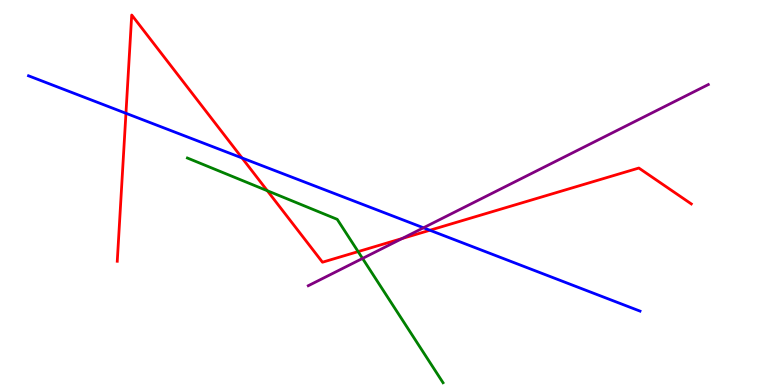[{'lines': ['blue', 'red'], 'intersections': [{'x': 1.63, 'y': 7.06}, {'x': 3.12, 'y': 5.9}, {'x': 5.55, 'y': 4.02}]}, {'lines': ['green', 'red'], 'intersections': [{'x': 3.45, 'y': 5.05}, {'x': 4.62, 'y': 3.46}]}, {'lines': ['purple', 'red'], 'intersections': [{'x': 5.19, 'y': 3.81}]}, {'lines': ['blue', 'green'], 'intersections': []}, {'lines': ['blue', 'purple'], 'intersections': [{'x': 5.46, 'y': 4.08}]}, {'lines': ['green', 'purple'], 'intersections': [{'x': 4.68, 'y': 3.29}]}]